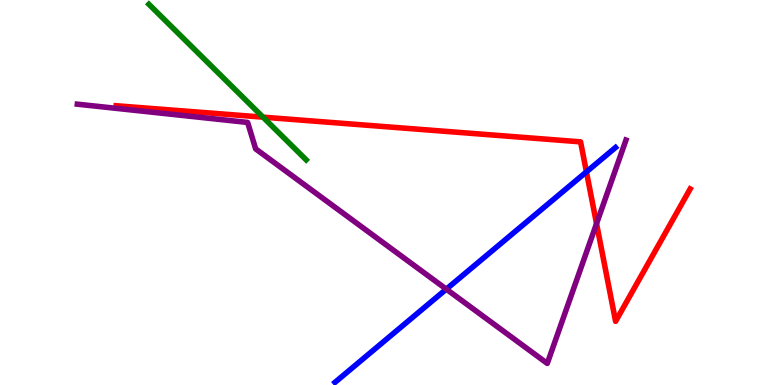[{'lines': ['blue', 'red'], 'intersections': [{'x': 7.57, 'y': 5.54}]}, {'lines': ['green', 'red'], 'intersections': [{'x': 3.39, 'y': 6.96}]}, {'lines': ['purple', 'red'], 'intersections': [{'x': 7.7, 'y': 4.19}]}, {'lines': ['blue', 'green'], 'intersections': []}, {'lines': ['blue', 'purple'], 'intersections': [{'x': 5.76, 'y': 2.49}]}, {'lines': ['green', 'purple'], 'intersections': []}]